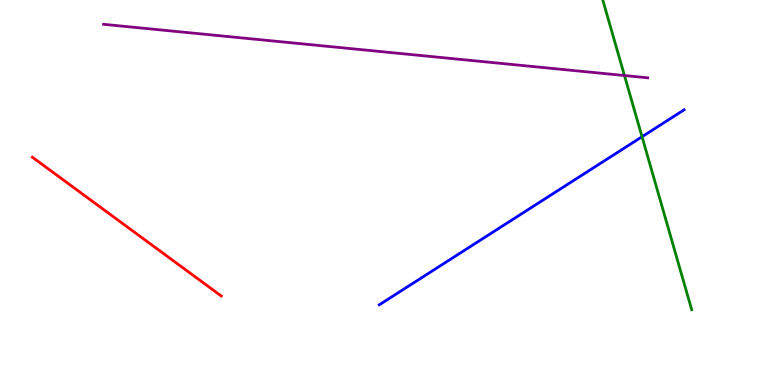[{'lines': ['blue', 'red'], 'intersections': []}, {'lines': ['green', 'red'], 'intersections': []}, {'lines': ['purple', 'red'], 'intersections': []}, {'lines': ['blue', 'green'], 'intersections': [{'x': 8.28, 'y': 6.45}]}, {'lines': ['blue', 'purple'], 'intersections': []}, {'lines': ['green', 'purple'], 'intersections': [{'x': 8.06, 'y': 8.04}]}]